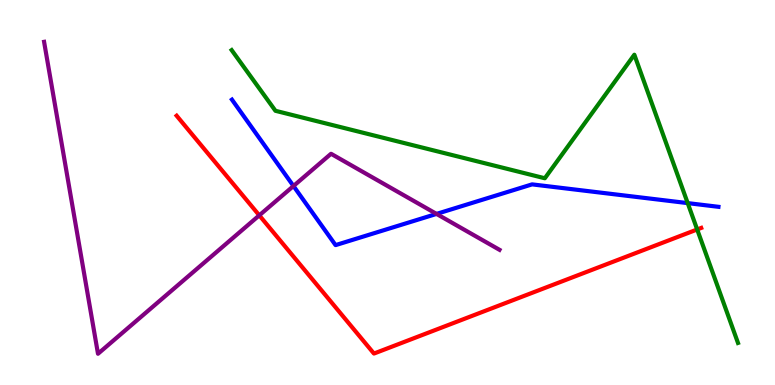[{'lines': ['blue', 'red'], 'intersections': []}, {'lines': ['green', 'red'], 'intersections': [{'x': 9.0, 'y': 4.04}]}, {'lines': ['purple', 'red'], 'intersections': [{'x': 3.35, 'y': 4.41}]}, {'lines': ['blue', 'green'], 'intersections': [{'x': 8.87, 'y': 4.72}]}, {'lines': ['blue', 'purple'], 'intersections': [{'x': 3.79, 'y': 5.17}, {'x': 5.63, 'y': 4.44}]}, {'lines': ['green', 'purple'], 'intersections': []}]